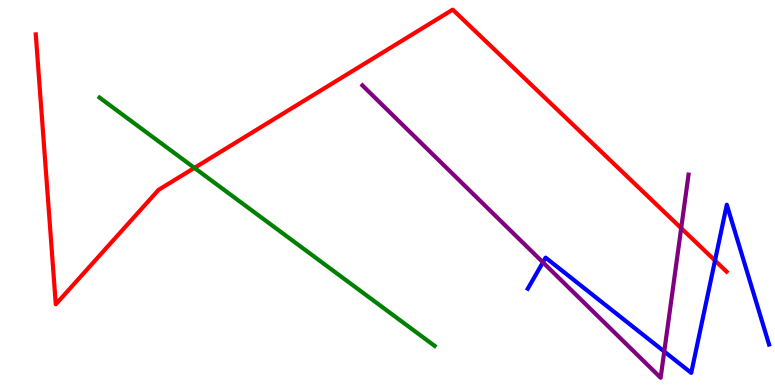[{'lines': ['blue', 'red'], 'intersections': [{'x': 9.23, 'y': 3.23}]}, {'lines': ['green', 'red'], 'intersections': [{'x': 2.51, 'y': 5.64}]}, {'lines': ['purple', 'red'], 'intersections': [{'x': 8.79, 'y': 4.07}]}, {'lines': ['blue', 'green'], 'intersections': []}, {'lines': ['blue', 'purple'], 'intersections': [{'x': 7.01, 'y': 3.19}, {'x': 8.57, 'y': 0.87}]}, {'lines': ['green', 'purple'], 'intersections': []}]